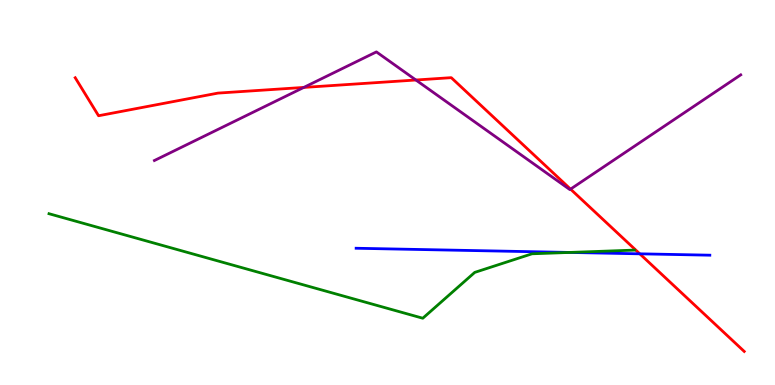[{'lines': ['blue', 'red'], 'intersections': [{'x': 8.26, 'y': 3.41}]}, {'lines': ['green', 'red'], 'intersections': []}, {'lines': ['purple', 'red'], 'intersections': [{'x': 3.92, 'y': 7.73}, {'x': 5.37, 'y': 7.92}, {'x': 7.36, 'y': 5.09}]}, {'lines': ['blue', 'green'], 'intersections': [{'x': 7.35, 'y': 3.44}]}, {'lines': ['blue', 'purple'], 'intersections': []}, {'lines': ['green', 'purple'], 'intersections': []}]